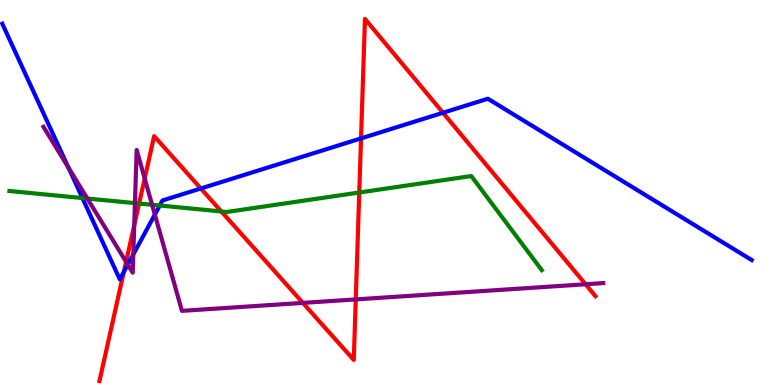[{'lines': ['blue', 'red'], 'intersections': [{'x': 1.6, 'y': 2.94}, {'x': 2.59, 'y': 5.1}, {'x': 4.66, 'y': 6.41}, {'x': 5.72, 'y': 7.07}]}, {'lines': ['green', 'red'], 'intersections': [{'x': 1.79, 'y': 4.71}, {'x': 2.86, 'y': 4.51}, {'x': 4.64, 'y': 5.0}]}, {'lines': ['purple', 'red'], 'intersections': [{'x': 1.63, 'y': 3.2}, {'x': 1.73, 'y': 4.15}, {'x': 1.87, 'y': 5.36}, {'x': 3.91, 'y': 2.13}, {'x': 4.59, 'y': 2.22}, {'x': 7.56, 'y': 2.62}]}, {'lines': ['blue', 'green'], 'intersections': [{'x': 1.06, 'y': 4.86}, {'x': 2.06, 'y': 4.66}]}, {'lines': ['blue', 'purple'], 'intersections': [{'x': 0.883, 'y': 5.65}, {'x': 1.65, 'y': 3.13}, {'x': 1.72, 'y': 3.39}, {'x': 2.0, 'y': 4.43}]}, {'lines': ['green', 'purple'], 'intersections': [{'x': 1.13, 'y': 4.84}, {'x': 1.74, 'y': 4.72}, {'x': 1.96, 'y': 4.68}]}]